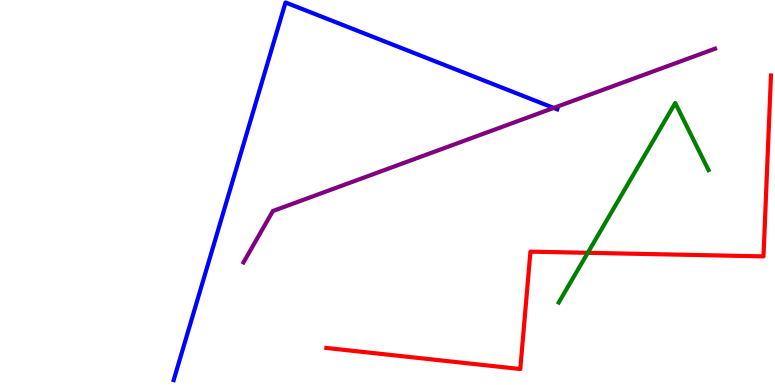[{'lines': ['blue', 'red'], 'intersections': []}, {'lines': ['green', 'red'], 'intersections': [{'x': 7.58, 'y': 3.43}]}, {'lines': ['purple', 'red'], 'intersections': []}, {'lines': ['blue', 'green'], 'intersections': []}, {'lines': ['blue', 'purple'], 'intersections': [{'x': 7.14, 'y': 7.2}]}, {'lines': ['green', 'purple'], 'intersections': []}]